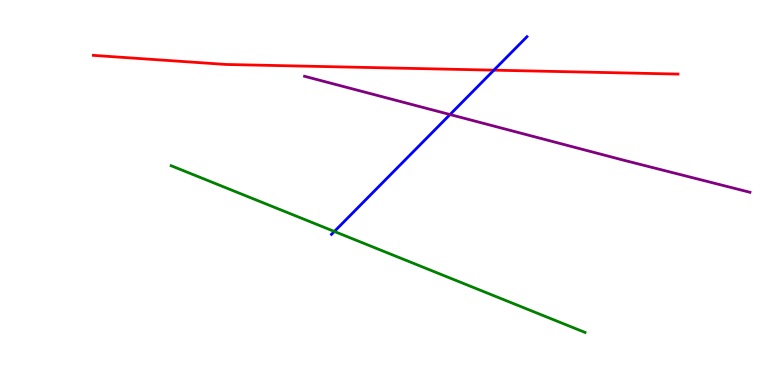[{'lines': ['blue', 'red'], 'intersections': [{'x': 6.37, 'y': 8.18}]}, {'lines': ['green', 'red'], 'intersections': []}, {'lines': ['purple', 'red'], 'intersections': []}, {'lines': ['blue', 'green'], 'intersections': [{'x': 4.31, 'y': 3.99}]}, {'lines': ['blue', 'purple'], 'intersections': [{'x': 5.81, 'y': 7.02}]}, {'lines': ['green', 'purple'], 'intersections': []}]